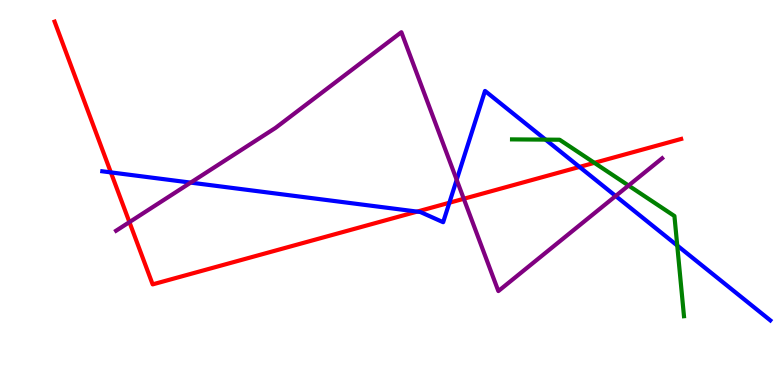[{'lines': ['blue', 'red'], 'intersections': [{'x': 1.43, 'y': 5.52}, {'x': 5.38, 'y': 4.5}, {'x': 5.8, 'y': 4.73}, {'x': 7.48, 'y': 5.66}]}, {'lines': ['green', 'red'], 'intersections': [{'x': 7.67, 'y': 5.77}]}, {'lines': ['purple', 'red'], 'intersections': [{'x': 1.67, 'y': 4.23}, {'x': 5.98, 'y': 4.84}]}, {'lines': ['blue', 'green'], 'intersections': [{'x': 7.04, 'y': 6.37}, {'x': 8.74, 'y': 3.62}]}, {'lines': ['blue', 'purple'], 'intersections': [{'x': 2.46, 'y': 5.26}, {'x': 5.89, 'y': 5.33}, {'x': 7.94, 'y': 4.91}]}, {'lines': ['green', 'purple'], 'intersections': [{'x': 8.11, 'y': 5.18}]}]